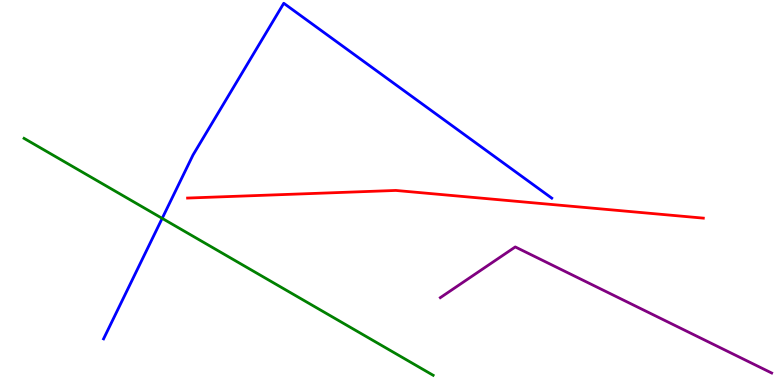[{'lines': ['blue', 'red'], 'intersections': []}, {'lines': ['green', 'red'], 'intersections': []}, {'lines': ['purple', 'red'], 'intersections': []}, {'lines': ['blue', 'green'], 'intersections': [{'x': 2.09, 'y': 4.33}]}, {'lines': ['blue', 'purple'], 'intersections': []}, {'lines': ['green', 'purple'], 'intersections': []}]